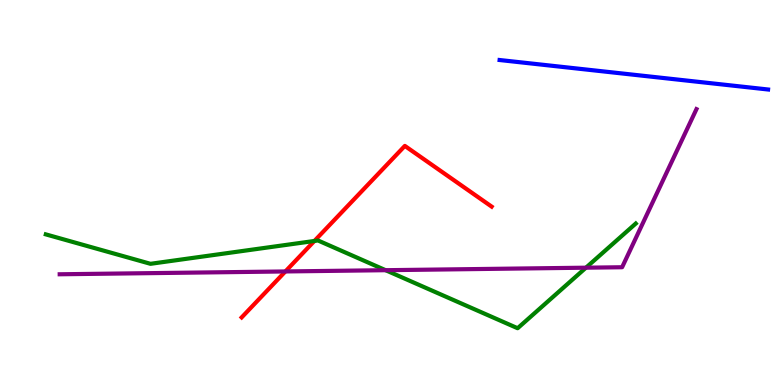[{'lines': ['blue', 'red'], 'intersections': []}, {'lines': ['green', 'red'], 'intersections': [{'x': 4.06, 'y': 3.74}]}, {'lines': ['purple', 'red'], 'intersections': [{'x': 3.68, 'y': 2.95}]}, {'lines': ['blue', 'green'], 'intersections': []}, {'lines': ['blue', 'purple'], 'intersections': []}, {'lines': ['green', 'purple'], 'intersections': [{'x': 4.98, 'y': 2.98}, {'x': 7.56, 'y': 3.05}]}]